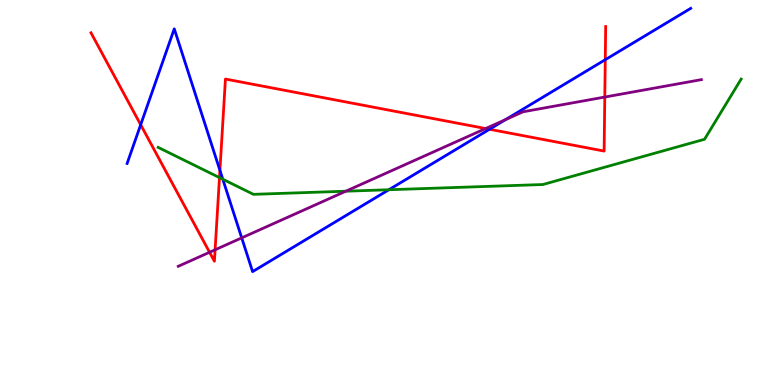[{'lines': ['blue', 'red'], 'intersections': [{'x': 1.82, 'y': 6.76}, {'x': 2.84, 'y': 5.58}, {'x': 6.32, 'y': 6.64}, {'x': 7.81, 'y': 8.45}]}, {'lines': ['green', 'red'], 'intersections': [{'x': 2.83, 'y': 5.39}]}, {'lines': ['purple', 'red'], 'intersections': [{'x': 2.7, 'y': 3.45}, {'x': 2.78, 'y': 3.51}, {'x': 6.27, 'y': 6.66}, {'x': 7.8, 'y': 7.48}]}, {'lines': ['blue', 'green'], 'intersections': [{'x': 2.87, 'y': 5.34}, {'x': 5.02, 'y': 5.07}]}, {'lines': ['blue', 'purple'], 'intersections': [{'x': 3.12, 'y': 3.82}, {'x': 6.52, 'y': 6.89}]}, {'lines': ['green', 'purple'], 'intersections': [{'x': 4.46, 'y': 5.03}]}]